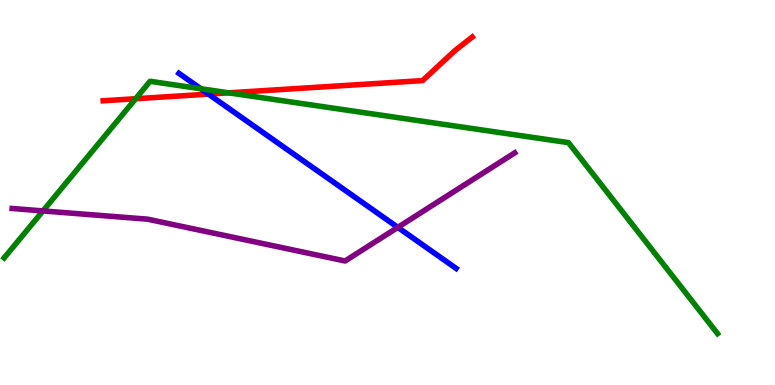[{'lines': ['blue', 'red'], 'intersections': [{'x': 2.69, 'y': 7.56}]}, {'lines': ['green', 'red'], 'intersections': [{'x': 1.75, 'y': 7.44}, {'x': 2.95, 'y': 7.59}]}, {'lines': ['purple', 'red'], 'intersections': []}, {'lines': ['blue', 'green'], 'intersections': [{'x': 2.59, 'y': 7.7}]}, {'lines': ['blue', 'purple'], 'intersections': [{'x': 5.13, 'y': 4.09}]}, {'lines': ['green', 'purple'], 'intersections': [{'x': 0.554, 'y': 4.52}]}]